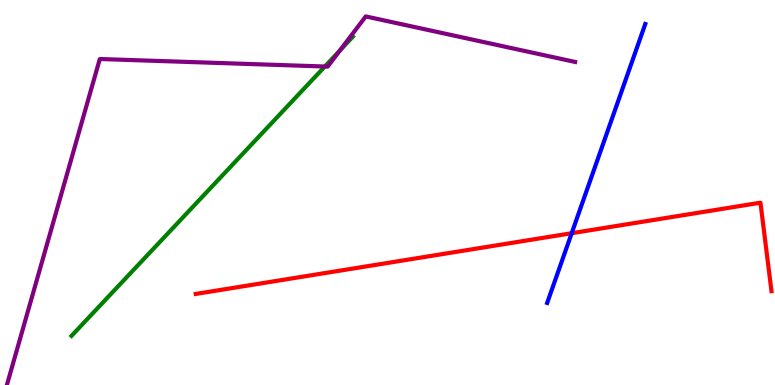[{'lines': ['blue', 'red'], 'intersections': [{'x': 7.38, 'y': 3.94}]}, {'lines': ['green', 'red'], 'intersections': []}, {'lines': ['purple', 'red'], 'intersections': []}, {'lines': ['blue', 'green'], 'intersections': []}, {'lines': ['blue', 'purple'], 'intersections': []}, {'lines': ['green', 'purple'], 'intersections': [{'x': 4.19, 'y': 8.27}, {'x': 4.38, 'y': 8.69}]}]